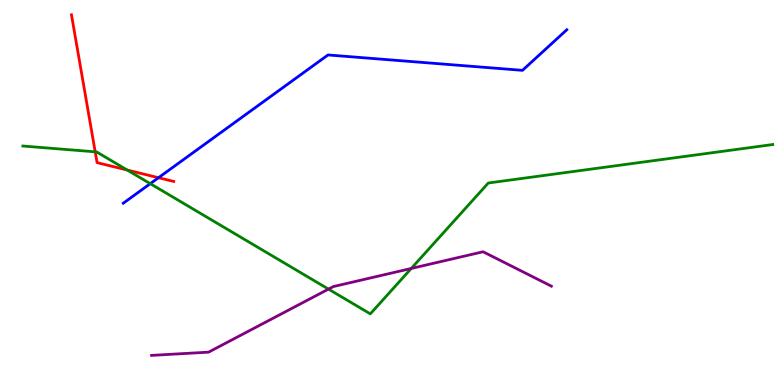[{'lines': ['blue', 'red'], 'intersections': [{'x': 2.05, 'y': 5.38}]}, {'lines': ['green', 'red'], 'intersections': [{'x': 1.23, 'y': 6.06}, {'x': 1.64, 'y': 5.58}]}, {'lines': ['purple', 'red'], 'intersections': []}, {'lines': ['blue', 'green'], 'intersections': [{'x': 1.94, 'y': 5.23}]}, {'lines': ['blue', 'purple'], 'intersections': []}, {'lines': ['green', 'purple'], 'intersections': [{'x': 4.24, 'y': 2.49}, {'x': 5.31, 'y': 3.03}]}]